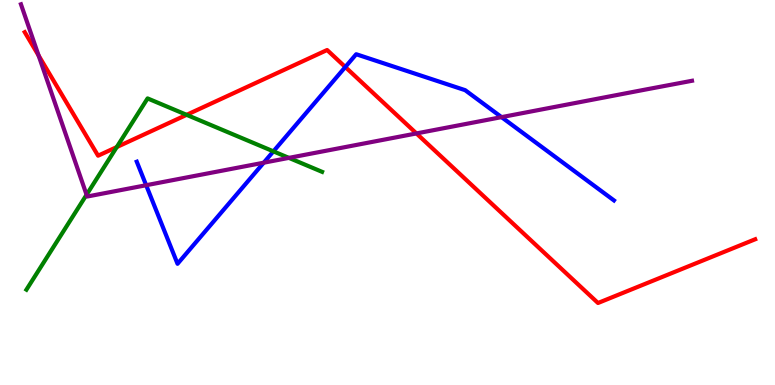[{'lines': ['blue', 'red'], 'intersections': [{'x': 4.46, 'y': 8.26}]}, {'lines': ['green', 'red'], 'intersections': [{'x': 1.51, 'y': 6.18}, {'x': 2.41, 'y': 7.02}]}, {'lines': ['purple', 'red'], 'intersections': [{'x': 0.498, 'y': 8.56}, {'x': 5.37, 'y': 6.53}]}, {'lines': ['blue', 'green'], 'intersections': [{'x': 3.53, 'y': 6.07}]}, {'lines': ['blue', 'purple'], 'intersections': [{'x': 1.89, 'y': 5.19}, {'x': 3.4, 'y': 5.77}, {'x': 6.47, 'y': 6.96}]}, {'lines': ['green', 'purple'], 'intersections': [{'x': 1.12, 'y': 4.94}, {'x': 3.73, 'y': 5.9}]}]